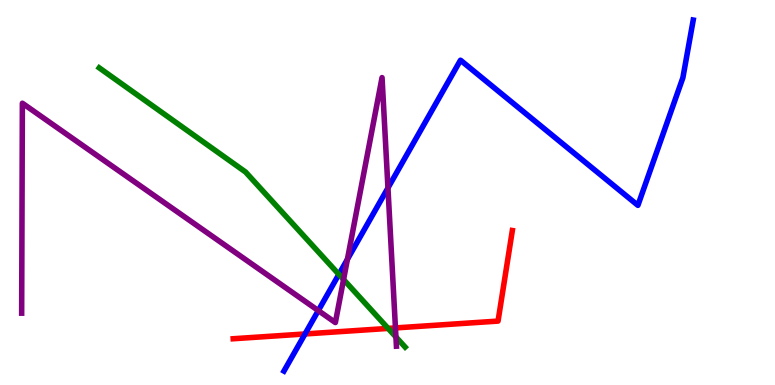[{'lines': ['blue', 'red'], 'intersections': [{'x': 3.94, 'y': 1.33}]}, {'lines': ['green', 'red'], 'intersections': [{'x': 5.01, 'y': 1.47}]}, {'lines': ['purple', 'red'], 'intersections': [{'x': 5.1, 'y': 1.48}]}, {'lines': ['blue', 'green'], 'intersections': [{'x': 4.37, 'y': 2.87}]}, {'lines': ['blue', 'purple'], 'intersections': [{'x': 4.11, 'y': 1.93}, {'x': 4.48, 'y': 3.26}, {'x': 5.01, 'y': 5.12}]}, {'lines': ['green', 'purple'], 'intersections': [{'x': 4.43, 'y': 2.74}, {'x': 5.11, 'y': 1.25}]}]